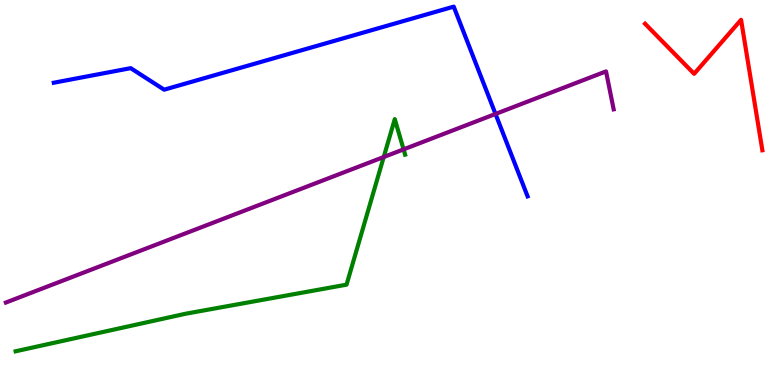[{'lines': ['blue', 'red'], 'intersections': []}, {'lines': ['green', 'red'], 'intersections': []}, {'lines': ['purple', 'red'], 'intersections': []}, {'lines': ['blue', 'green'], 'intersections': []}, {'lines': ['blue', 'purple'], 'intersections': [{'x': 6.39, 'y': 7.04}]}, {'lines': ['green', 'purple'], 'intersections': [{'x': 4.95, 'y': 5.92}, {'x': 5.21, 'y': 6.12}]}]